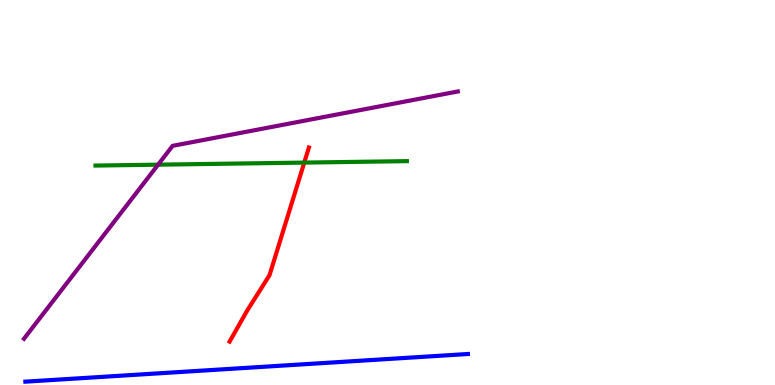[{'lines': ['blue', 'red'], 'intersections': []}, {'lines': ['green', 'red'], 'intersections': [{'x': 3.93, 'y': 5.78}]}, {'lines': ['purple', 'red'], 'intersections': []}, {'lines': ['blue', 'green'], 'intersections': []}, {'lines': ['blue', 'purple'], 'intersections': []}, {'lines': ['green', 'purple'], 'intersections': [{'x': 2.04, 'y': 5.72}]}]